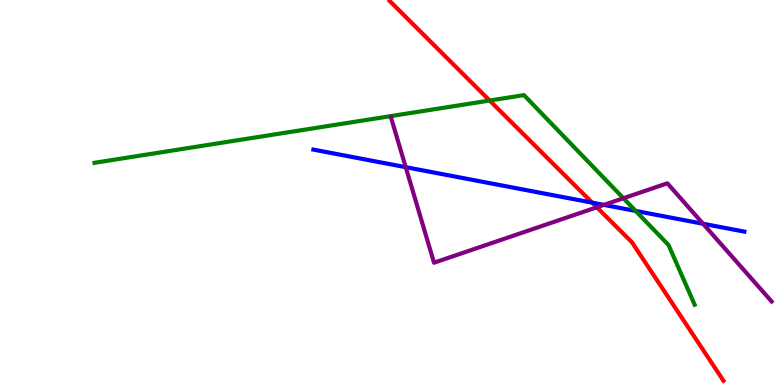[{'lines': ['blue', 'red'], 'intersections': [{'x': 7.64, 'y': 4.74}]}, {'lines': ['green', 'red'], 'intersections': [{'x': 6.32, 'y': 7.39}]}, {'lines': ['purple', 'red'], 'intersections': [{'x': 7.7, 'y': 4.62}]}, {'lines': ['blue', 'green'], 'intersections': [{'x': 8.2, 'y': 4.52}]}, {'lines': ['blue', 'purple'], 'intersections': [{'x': 5.24, 'y': 5.66}, {'x': 7.79, 'y': 4.68}, {'x': 9.07, 'y': 4.19}]}, {'lines': ['green', 'purple'], 'intersections': [{'x': 8.04, 'y': 4.85}]}]